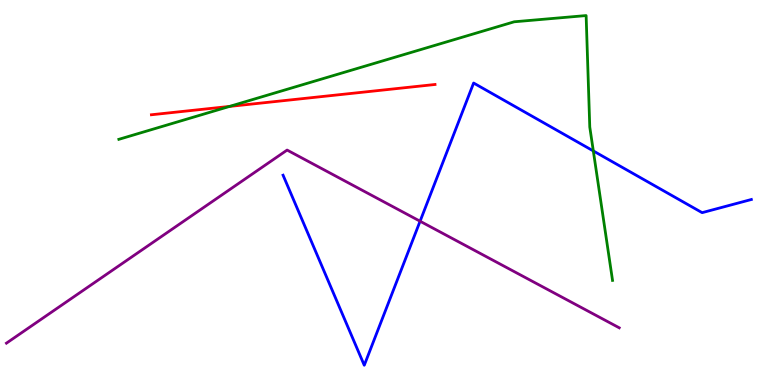[{'lines': ['blue', 'red'], 'intersections': []}, {'lines': ['green', 'red'], 'intersections': [{'x': 2.96, 'y': 7.24}]}, {'lines': ['purple', 'red'], 'intersections': []}, {'lines': ['blue', 'green'], 'intersections': [{'x': 7.66, 'y': 6.08}]}, {'lines': ['blue', 'purple'], 'intersections': [{'x': 5.42, 'y': 4.25}]}, {'lines': ['green', 'purple'], 'intersections': []}]